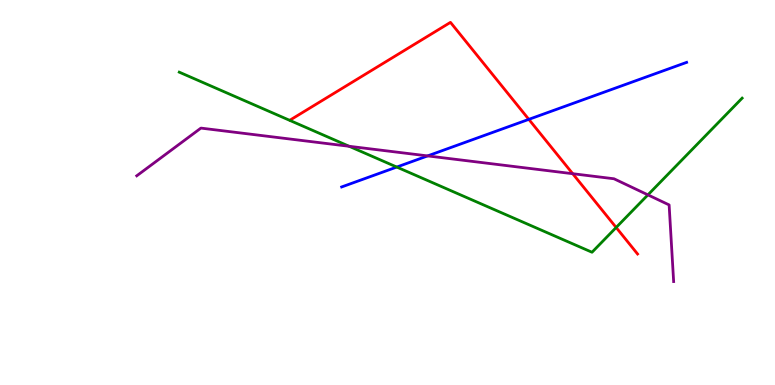[{'lines': ['blue', 'red'], 'intersections': [{'x': 6.82, 'y': 6.9}]}, {'lines': ['green', 'red'], 'intersections': [{'x': 7.95, 'y': 4.09}]}, {'lines': ['purple', 'red'], 'intersections': [{'x': 7.39, 'y': 5.49}]}, {'lines': ['blue', 'green'], 'intersections': [{'x': 5.12, 'y': 5.66}]}, {'lines': ['blue', 'purple'], 'intersections': [{'x': 5.52, 'y': 5.95}]}, {'lines': ['green', 'purple'], 'intersections': [{'x': 4.5, 'y': 6.2}, {'x': 8.36, 'y': 4.94}]}]